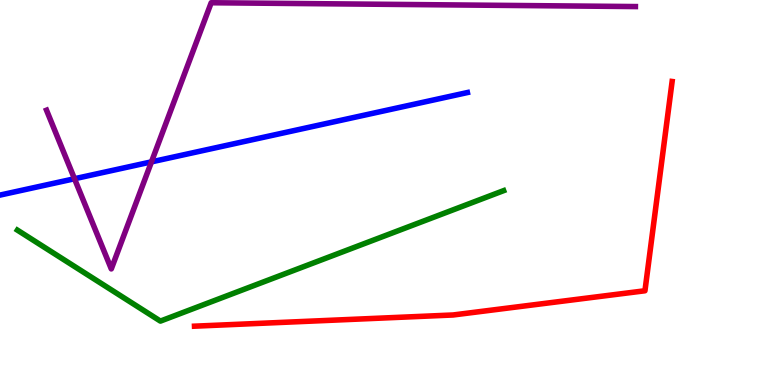[{'lines': ['blue', 'red'], 'intersections': []}, {'lines': ['green', 'red'], 'intersections': []}, {'lines': ['purple', 'red'], 'intersections': []}, {'lines': ['blue', 'green'], 'intersections': []}, {'lines': ['blue', 'purple'], 'intersections': [{'x': 0.961, 'y': 5.36}, {'x': 1.95, 'y': 5.8}]}, {'lines': ['green', 'purple'], 'intersections': []}]